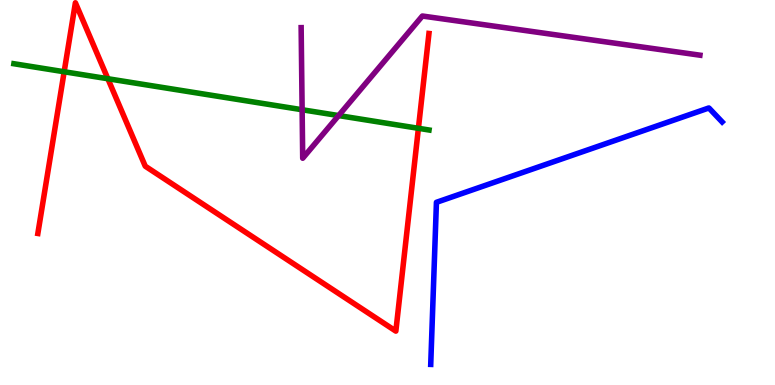[{'lines': ['blue', 'red'], 'intersections': []}, {'lines': ['green', 'red'], 'intersections': [{'x': 0.828, 'y': 8.14}, {'x': 1.39, 'y': 7.95}, {'x': 5.4, 'y': 6.67}]}, {'lines': ['purple', 'red'], 'intersections': []}, {'lines': ['blue', 'green'], 'intersections': []}, {'lines': ['blue', 'purple'], 'intersections': []}, {'lines': ['green', 'purple'], 'intersections': [{'x': 3.9, 'y': 7.15}, {'x': 4.37, 'y': 7.0}]}]